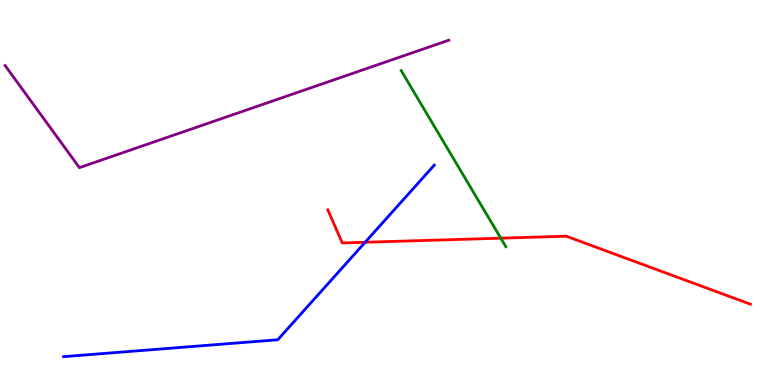[{'lines': ['blue', 'red'], 'intersections': [{'x': 4.71, 'y': 3.71}]}, {'lines': ['green', 'red'], 'intersections': [{'x': 6.46, 'y': 3.81}]}, {'lines': ['purple', 'red'], 'intersections': []}, {'lines': ['blue', 'green'], 'intersections': []}, {'lines': ['blue', 'purple'], 'intersections': []}, {'lines': ['green', 'purple'], 'intersections': []}]